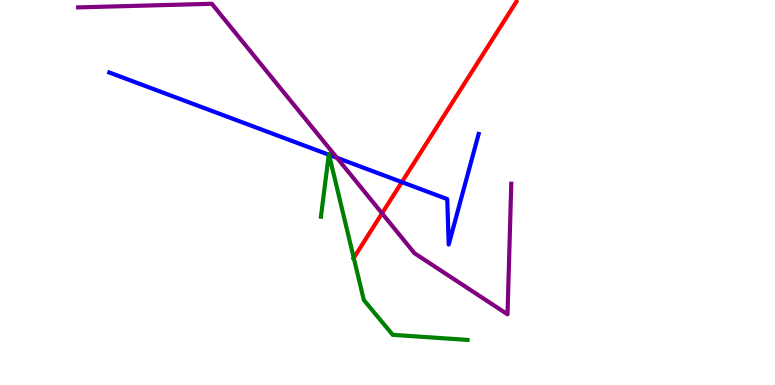[{'lines': ['blue', 'red'], 'intersections': [{'x': 5.19, 'y': 5.27}]}, {'lines': ['green', 'red'], 'intersections': [{'x': 4.56, 'y': 3.3}]}, {'lines': ['purple', 'red'], 'intersections': [{'x': 4.93, 'y': 4.46}]}, {'lines': ['blue', 'green'], 'intersections': [{'x': 4.24, 'y': 5.98}, {'x': 4.25, 'y': 5.98}]}, {'lines': ['blue', 'purple'], 'intersections': [{'x': 4.35, 'y': 5.9}]}, {'lines': ['green', 'purple'], 'intersections': []}]